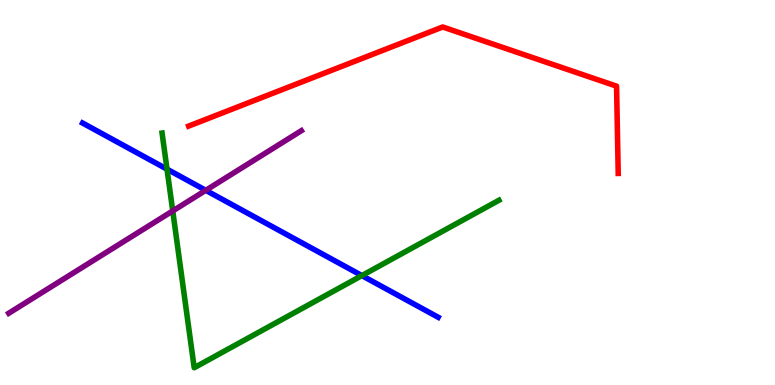[{'lines': ['blue', 'red'], 'intersections': []}, {'lines': ['green', 'red'], 'intersections': []}, {'lines': ['purple', 'red'], 'intersections': []}, {'lines': ['blue', 'green'], 'intersections': [{'x': 2.16, 'y': 5.61}, {'x': 4.67, 'y': 2.84}]}, {'lines': ['blue', 'purple'], 'intersections': [{'x': 2.66, 'y': 5.06}]}, {'lines': ['green', 'purple'], 'intersections': [{'x': 2.23, 'y': 4.52}]}]